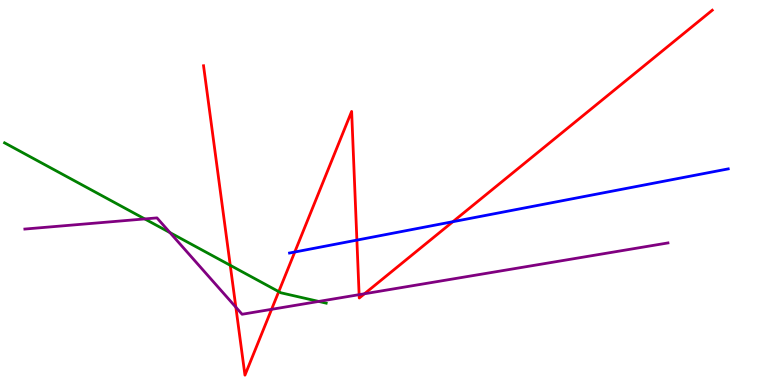[{'lines': ['blue', 'red'], 'intersections': [{'x': 3.8, 'y': 3.45}, {'x': 4.61, 'y': 3.76}, {'x': 5.84, 'y': 4.24}]}, {'lines': ['green', 'red'], 'intersections': [{'x': 2.97, 'y': 3.11}, {'x': 3.6, 'y': 2.43}]}, {'lines': ['purple', 'red'], 'intersections': [{'x': 3.04, 'y': 2.02}, {'x': 3.5, 'y': 1.97}, {'x': 4.63, 'y': 2.35}, {'x': 4.7, 'y': 2.37}]}, {'lines': ['blue', 'green'], 'intersections': []}, {'lines': ['blue', 'purple'], 'intersections': []}, {'lines': ['green', 'purple'], 'intersections': [{'x': 1.87, 'y': 4.31}, {'x': 2.19, 'y': 3.96}, {'x': 4.11, 'y': 2.17}]}]